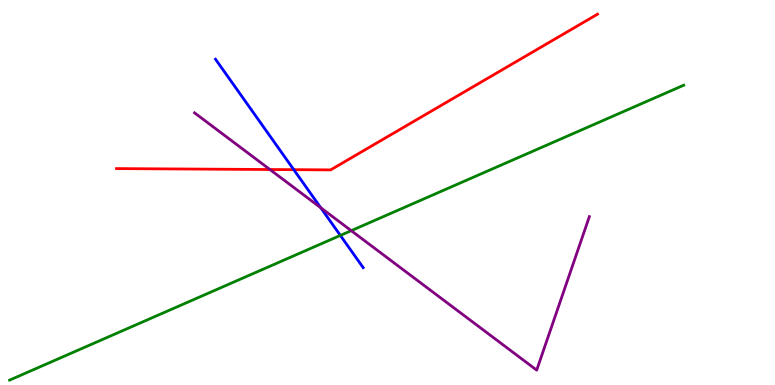[{'lines': ['blue', 'red'], 'intersections': [{'x': 3.79, 'y': 5.59}]}, {'lines': ['green', 'red'], 'intersections': []}, {'lines': ['purple', 'red'], 'intersections': [{'x': 3.48, 'y': 5.6}]}, {'lines': ['blue', 'green'], 'intersections': [{'x': 4.39, 'y': 3.89}]}, {'lines': ['blue', 'purple'], 'intersections': [{'x': 4.14, 'y': 4.6}]}, {'lines': ['green', 'purple'], 'intersections': [{'x': 4.53, 'y': 4.01}]}]